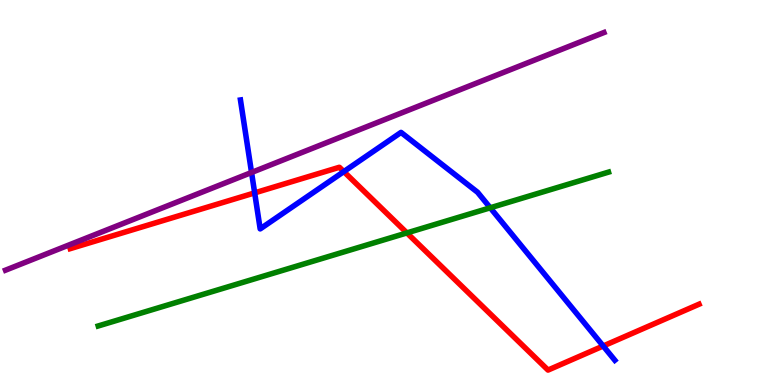[{'lines': ['blue', 'red'], 'intersections': [{'x': 3.29, 'y': 4.99}, {'x': 4.44, 'y': 5.54}, {'x': 7.78, 'y': 1.01}]}, {'lines': ['green', 'red'], 'intersections': [{'x': 5.25, 'y': 3.95}]}, {'lines': ['purple', 'red'], 'intersections': []}, {'lines': ['blue', 'green'], 'intersections': [{'x': 6.33, 'y': 4.6}]}, {'lines': ['blue', 'purple'], 'intersections': [{'x': 3.25, 'y': 5.52}]}, {'lines': ['green', 'purple'], 'intersections': []}]